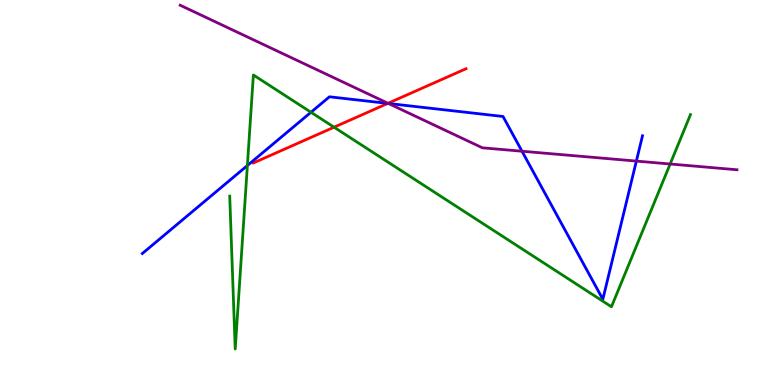[{'lines': ['blue', 'red'], 'intersections': [{'x': 5.0, 'y': 7.31}]}, {'lines': ['green', 'red'], 'intersections': [{'x': 4.31, 'y': 6.7}]}, {'lines': ['purple', 'red'], 'intersections': [{'x': 5.01, 'y': 7.32}]}, {'lines': ['blue', 'green'], 'intersections': [{'x': 3.19, 'y': 5.7}, {'x': 4.01, 'y': 7.08}]}, {'lines': ['blue', 'purple'], 'intersections': [{'x': 5.01, 'y': 7.31}, {'x': 6.74, 'y': 6.07}, {'x': 8.21, 'y': 5.82}]}, {'lines': ['green', 'purple'], 'intersections': [{'x': 8.65, 'y': 5.74}]}]